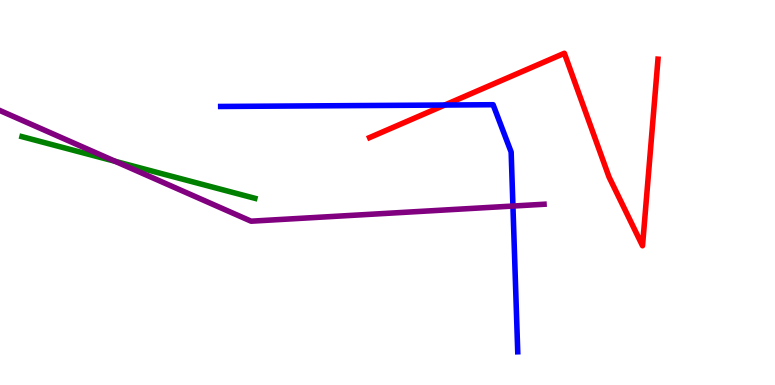[{'lines': ['blue', 'red'], 'intersections': [{'x': 5.74, 'y': 7.27}]}, {'lines': ['green', 'red'], 'intersections': []}, {'lines': ['purple', 'red'], 'intersections': []}, {'lines': ['blue', 'green'], 'intersections': []}, {'lines': ['blue', 'purple'], 'intersections': [{'x': 6.62, 'y': 4.65}]}, {'lines': ['green', 'purple'], 'intersections': [{'x': 1.49, 'y': 5.81}]}]